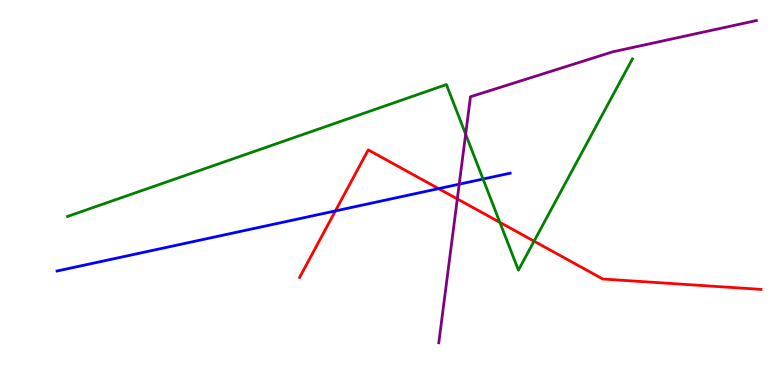[{'lines': ['blue', 'red'], 'intersections': [{'x': 4.33, 'y': 4.52}, {'x': 5.66, 'y': 5.1}]}, {'lines': ['green', 'red'], 'intersections': [{'x': 6.45, 'y': 4.22}, {'x': 6.89, 'y': 3.74}]}, {'lines': ['purple', 'red'], 'intersections': [{'x': 5.9, 'y': 4.83}]}, {'lines': ['blue', 'green'], 'intersections': [{'x': 6.23, 'y': 5.35}]}, {'lines': ['blue', 'purple'], 'intersections': [{'x': 5.93, 'y': 5.22}]}, {'lines': ['green', 'purple'], 'intersections': [{'x': 6.01, 'y': 6.51}]}]